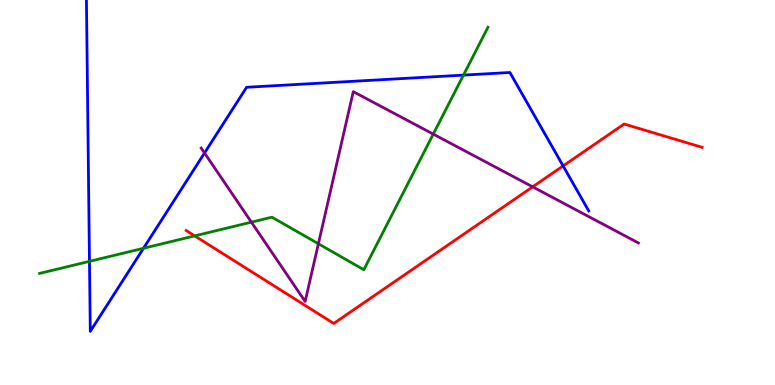[{'lines': ['blue', 'red'], 'intersections': [{'x': 7.27, 'y': 5.69}]}, {'lines': ['green', 'red'], 'intersections': [{'x': 2.51, 'y': 3.87}]}, {'lines': ['purple', 'red'], 'intersections': [{'x': 6.87, 'y': 5.15}]}, {'lines': ['blue', 'green'], 'intersections': [{'x': 1.15, 'y': 3.21}, {'x': 1.85, 'y': 3.55}, {'x': 5.98, 'y': 8.05}]}, {'lines': ['blue', 'purple'], 'intersections': [{'x': 2.64, 'y': 6.03}]}, {'lines': ['green', 'purple'], 'intersections': [{'x': 3.24, 'y': 4.23}, {'x': 4.11, 'y': 3.67}, {'x': 5.59, 'y': 6.52}]}]